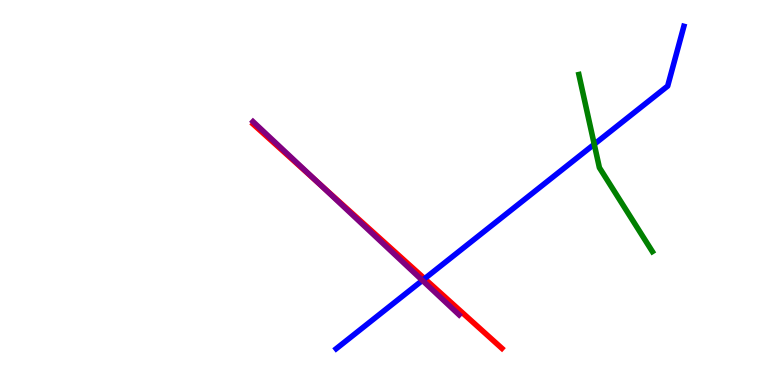[{'lines': ['blue', 'red'], 'intersections': [{'x': 5.48, 'y': 2.76}]}, {'lines': ['green', 'red'], 'intersections': []}, {'lines': ['purple', 'red'], 'intersections': [{'x': 4.12, 'y': 5.23}]}, {'lines': ['blue', 'green'], 'intersections': [{'x': 7.67, 'y': 6.25}]}, {'lines': ['blue', 'purple'], 'intersections': [{'x': 5.45, 'y': 2.72}]}, {'lines': ['green', 'purple'], 'intersections': []}]